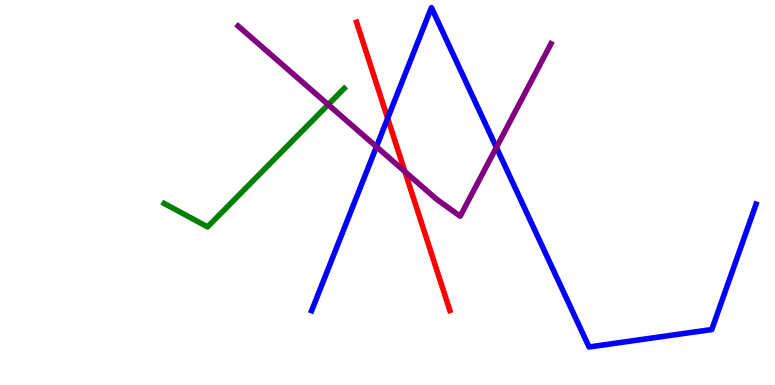[{'lines': ['blue', 'red'], 'intersections': [{'x': 5.0, 'y': 6.93}]}, {'lines': ['green', 'red'], 'intersections': []}, {'lines': ['purple', 'red'], 'intersections': [{'x': 5.22, 'y': 5.54}]}, {'lines': ['blue', 'green'], 'intersections': []}, {'lines': ['blue', 'purple'], 'intersections': [{'x': 4.86, 'y': 6.19}, {'x': 6.41, 'y': 6.17}]}, {'lines': ['green', 'purple'], 'intersections': [{'x': 4.23, 'y': 7.28}]}]